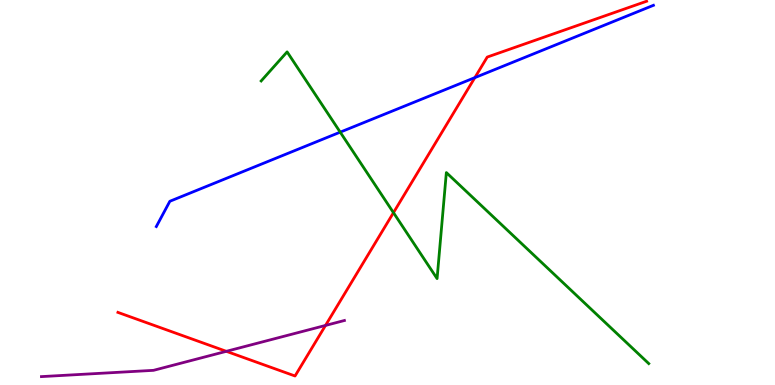[{'lines': ['blue', 'red'], 'intersections': [{'x': 6.13, 'y': 7.98}]}, {'lines': ['green', 'red'], 'intersections': [{'x': 5.08, 'y': 4.48}]}, {'lines': ['purple', 'red'], 'intersections': [{'x': 2.92, 'y': 0.875}, {'x': 4.2, 'y': 1.55}]}, {'lines': ['blue', 'green'], 'intersections': [{'x': 4.39, 'y': 6.57}]}, {'lines': ['blue', 'purple'], 'intersections': []}, {'lines': ['green', 'purple'], 'intersections': []}]